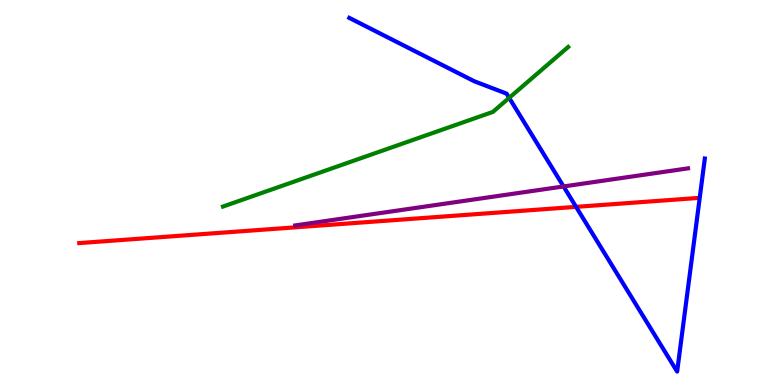[{'lines': ['blue', 'red'], 'intersections': [{'x': 7.43, 'y': 4.63}]}, {'lines': ['green', 'red'], 'intersections': []}, {'lines': ['purple', 'red'], 'intersections': []}, {'lines': ['blue', 'green'], 'intersections': [{'x': 6.57, 'y': 7.46}]}, {'lines': ['blue', 'purple'], 'intersections': [{'x': 7.27, 'y': 5.16}]}, {'lines': ['green', 'purple'], 'intersections': []}]